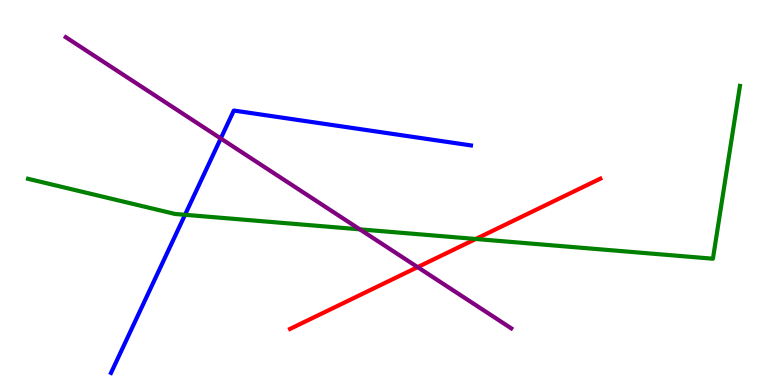[{'lines': ['blue', 'red'], 'intersections': []}, {'lines': ['green', 'red'], 'intersections': [{'x': 6.14, 'y': 3.79}]}, {'lines': ['purple', 'red'], 'intersections': [{'x': 5.39, 'y': 3.06}]}, {'lines': ['blue', 'green'], 'intersections': [{'x': 2.39, 'y': 4.42}]}, {'lines': ['blue', 'purple'], 'intersections': [{'x': 2.85, 'y': 6.4}]}, {'lines': ['green', 'purple'], 'intersections': [{'x': 4.64, 'y': 4.04}]}]